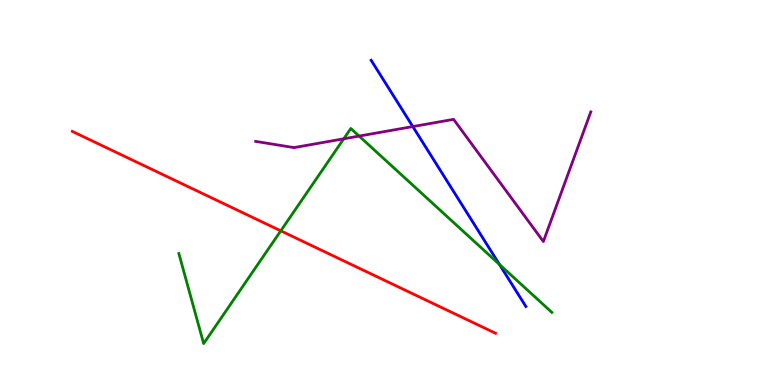[{'lines': ['blue', 'red'], 'intersections': []}, {'lines': ['green', 'red'], 'intersections': [{'x': 3.62, 'y': 4.0}]}, {'lines': ['purple', 'red'], 'intersections': []}, {'lines': ['blue', 'green'], 'intersections': [{'x': 6.44, 'y': 3.13}]}, {'lines': ['blue', 'purple'], 'intersections': [{'x': 5.33, 'y': 6.71}]}, {'lines': ['green', 'purple'], 'intersections': [{'x': 4.44, 'y': 6.39}, {'x': 4.63, 'y': 6.47}]}]